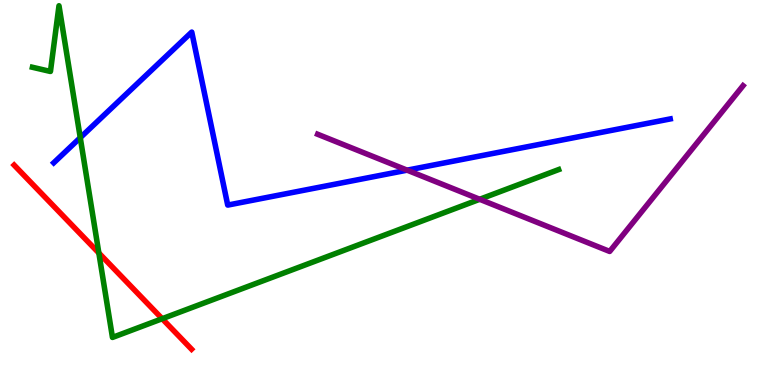[{'lines': ['blue', 'red'], 'intersections': []}, {'lines': ['green', 'red'], 'intersections': [{'x': 1.28, 'y': 3.43}, {'x': 2.09, 'y': 1.72}]}, {'lines': ['purple', 'red'], 'intersections': []}, {'lines': ['blue', 'green'], 'intersections': [{'x': 1.04, 'y': 6.42}]}, {'lines': ['blue', 'purple'], 'intersections': [{'x': 5.25, 'y': 5.58}]}, {'lines': ['green', 'purple'], 'intersections': [{'x': 6.19, 'y': 4.82}]}]